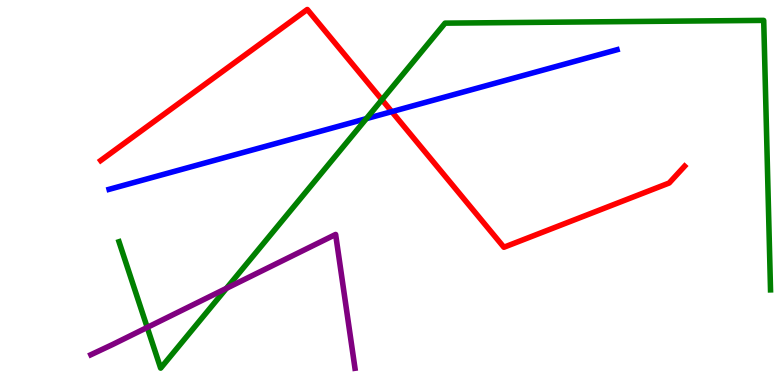[{'lines': ['blue', 'red'], 'intersections': [{'x': 5.06, 'y': 7.1}]}, {'lines': ['green', 'red'], 'intersections': [{'x': 4.93, 'y': 7.41}]}, {'lines': ['purple', 'red'], 'intersections': []}, {'lines': ['blue', 'green'], 'intersections': [{'x': 4.73, 'y': 6.92}]}, {'lines': ['blue', 'purple'], 'intersections': []}, {'lines': ['green', 'purple'], 'intersections': [{'x': 1.9, 'y': 1.5}, {'x': 2.92, 'y': 2.51}]}]